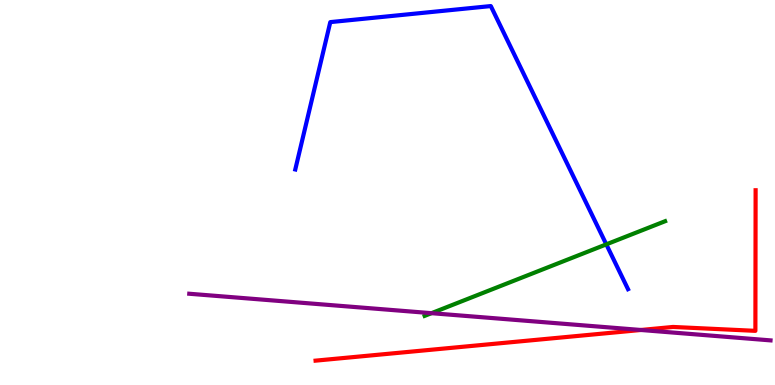[{'lines': ['blue', 'red'], 'intersections': []}, {'lines': ['green', 'red'], 'intersections': []}, {'lines': ['purple', 'red'], 'intersections': [{'x': 8.27, 'y': 1.43}]}, {'lines': ['blue', 'green'], 'intersections': [{'x': 7.82, 'y': 3.65}]}, {'lines': ['blue', 'purple'], 'intersections': []}, {'lines': ['green', 'purple'], 'intersections': [{'x': 5.57, 'y': 1.87}]}]